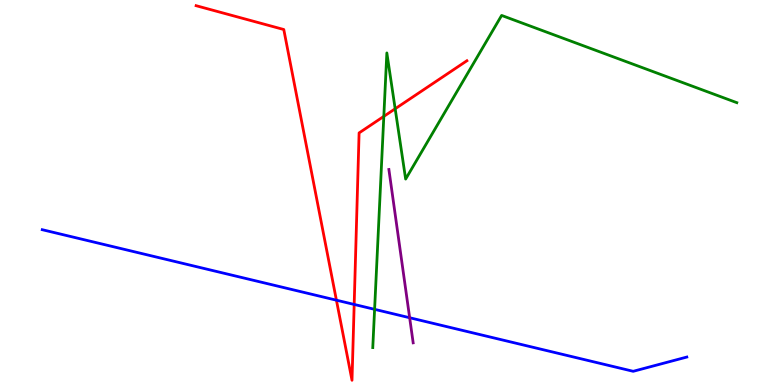[{'lines': ['blue', 'red'], 'intersections': [{'x': 4.34, 'y': 2.2}, {'x': 4.57, 'y': 2.09}]}, {'lines': ['green', 'red'], 'intersections': [{'x': 4.95, 'y': 6.98}, {'x': 5.1, 'y': 7.17}]}, {'lines': ['purple', 'red'], 'intersections': []}, {'lines': ['blue', 'green'], 'intersections': [{'x': 4.83, 'y': 1.97}]}, {'lines': ['blue', 'purple'], 'intersections': [{'x': 5.29, 'y': 1.75}]}, {'lines': ['green', 'purple'], 'intersections': []}]